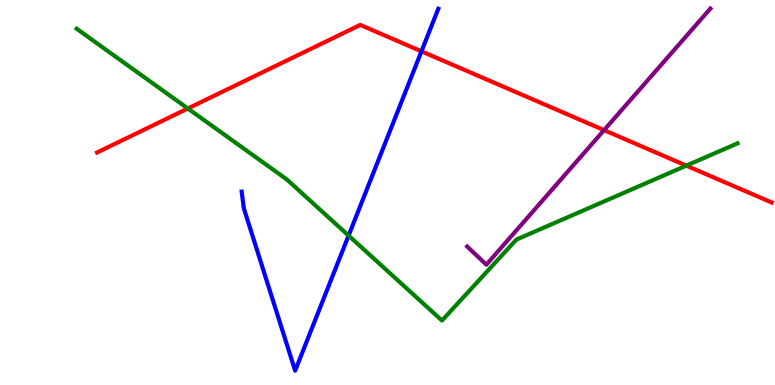[{'lines': ['blue', 'red'], 'intersections': [{'x': 5.44, 'y': 8.67}]}, {'lines': ['green', 'red'], 'intersections': [{'x': 2.42, 'y': 7.18}, {'x': 8.86, 'y': 5.7}]}, {'lines': ['purple', 'red'], 'intersections': [{'x': 7.79, 'y': 6.62}]}, {'lines': ['blue', 'green'], 'intersections': [{'x': 4.5, 'y': 3.88}]}, {'lines': ['blue', 'purple'], 'intersections': []}, {'lines': ['green', 'purple'], 'intersections': []}]